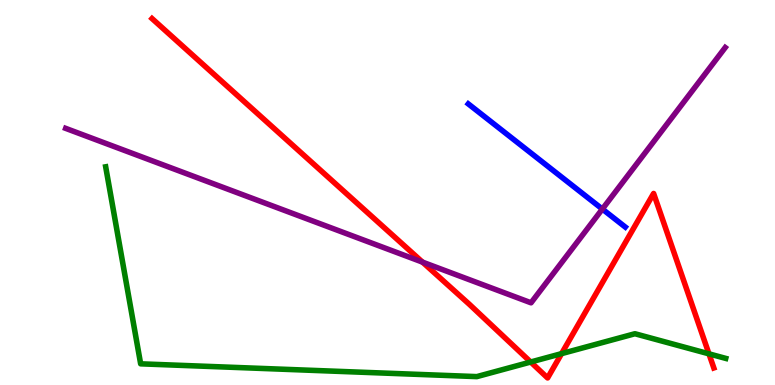[{'lines': ['blue', 'red'], 'intersections': []}, {'lines': ['green', 'red'], 'intersections': [{'x': 6.85, 'y': 0.597}, {'x': 7.25, 'y': 0.815}, {'x': 9.15, 'y': 0.809}]}, {'lines': ['purple', 'red'], 'intersections': [{'x': 5.45, 'y': 3.19}]}, {'lines': ['blue', 'green'], 'intersections': []}, {'lines': ['blue', 'purple'], 'intersections': [{'x': 7.77, 'y': 4.57}]}, {'lines': ['green', 'purple'], 'intersections': []}]